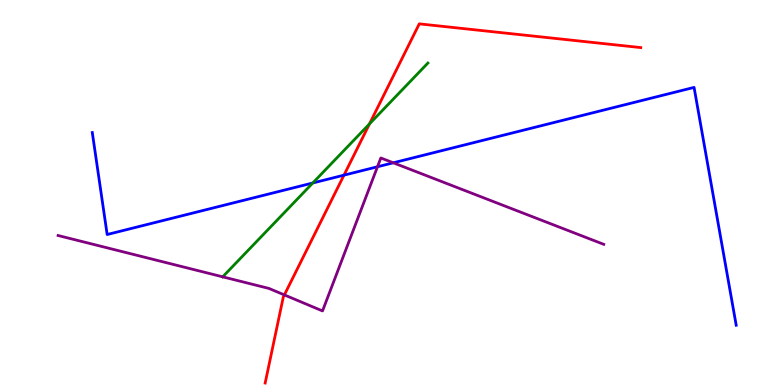[{'lines': ['blue', 'red'], 'intersections': [{'x': 4.44, 'y': 5.45}]}, {'lines': ['green', 'red'], 'intersections': [{'x': 4.77, 'y': 6.78}]}, {'lines': ['purple', 'red'], 'intersections': [{'x': 3.67, 'y': 2.34}]}, {'lines': ['blue', 'green'], 'intersections': [{'x': 4.04, 'y': 5.25}]}, {'lines': ['blue', 'purple'], 'intersections': [{'x': 4.87, 'y': 5.67}, {'x': 5.07, 'y': 5.77}]}, {'lines': ['green', 'purple'], 'intersections': [{'x': 2.87, 'y': 2.81}]}]